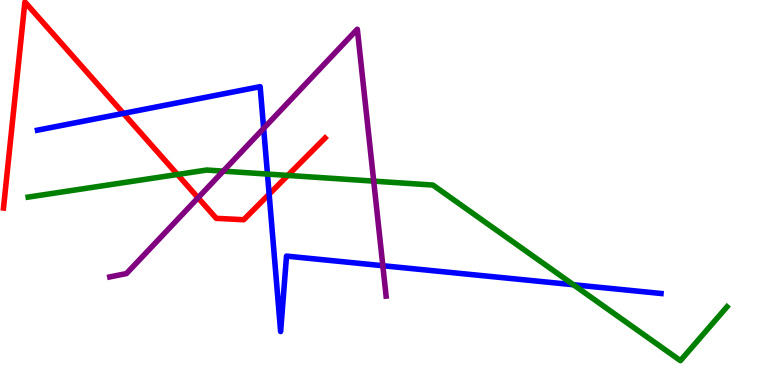[{'lines': ['blue', 'red'], 'intersections': [{'x': 1.59, 'y': 7.05}, {'x': 3.47, 'y': 4.96}]}, {'lines': ['green', 'red'], 'intersections': [{'x': 2.29, 'y': 5.47}, {'x': 3.71, 'y': 5.44}]}, {'lines': ['purple', 'red'], 'intersections': [{'x': 2.56, 'y': 4.86}]}, {'lines': ['blue', 'green'], 'intersections': [{'x': 3.45, 'y': 5.48}, {'x': 7.4, 'y': 2.6}]}, {'lines': ['blue', 'purple'], 'intersections': [{'x': 3.4, 'y': 6.67}, {'x': 4.94, 'y': 3.1}]}, {'lines': ['green', 'purple'], 'intersections': [{'x': 2.88, 'y': 5.55}, {'x': 4.82, 'y': 5.3}]}]